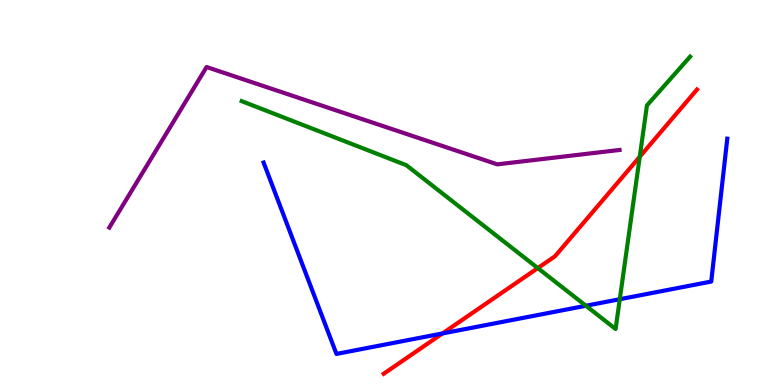[{'lines': ['blue', 'red'], 'intersections': [{'x': 5.71, 'y': 1.34}]}, {'lines': ['green', 'red'], 'intersections': [{'x': 6.94, 'y': 3.04}, {'x': 8.25, 'y': 5.93}]}, {'lines': ['purple', 'red'], 'intersections': []}, {'lines': ['blue', 'green'], 'intersections': [{'x': 7.56, 'y': 2.06}, {'x': 8.0, 'y': 2.23}]}, {'lines': ['blue', 'purple'], 'intersections': []}, {'lines': ['green', 'purple'], 'intersections': []}]